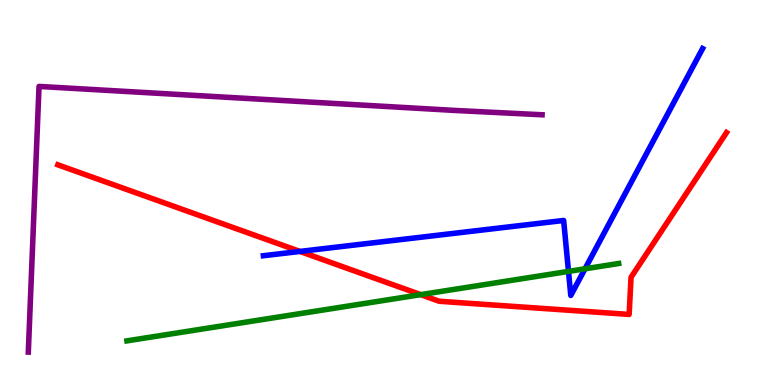[{'lines': ['blue', 'red'], 'intersections': [{'x': 3.87, 'y': 3.47}]}, {'lines': ['green', 'red'], 'intersections': [{'x': 5.43, 'y': 2.35}]}, {'lines': ['purple', 'red'], 'intersections': []}, {'lines': ['blue', 'green'], 'intersections': [{'x': 7.34, 'y': 2.95}, {'x': 7.55, 'y': 3.02}]}, {'lines': ['blue', 'purple'], 'intersections': []}, {'lines': ['green', 'purple'], 'intersections': []}]